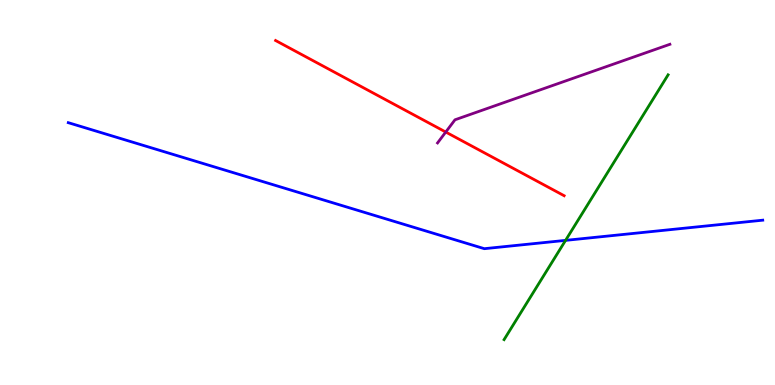[{'lines': ['blue', 'red'], 'intersections': []}, {'lines': ['green', 'red'], 'intersections': []}, {'lines': ['purple', 'red'], 'intersections': [{'x': 5.75, 'y': 6.57}]}, {'lines': ['blue', 'green'], 'intersections': [{'x': 7.3, 'y': 3.76}]}, {'lines': ['blue', 'purple'], 'intersections': []}, {'lines': ['green', 'purple'], 'intersections': []}]